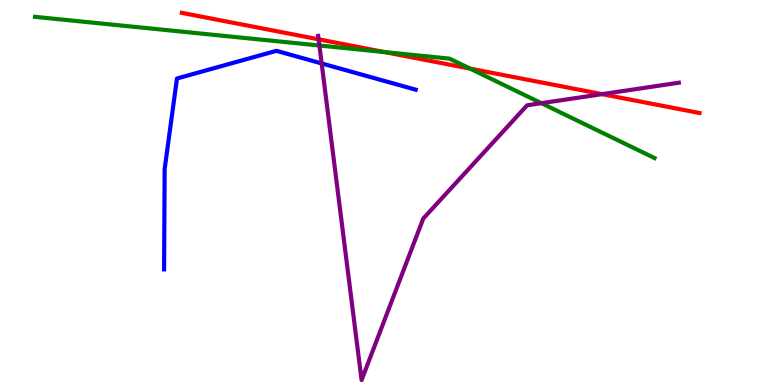[{'lines': ['blue', 'red'], 'intersections': []}, {'lines': ['green', 'red'], 'intersections': [{'x': 4.96, 'y': 8.65}, {'x': 6.07, 'y': 8.22}]}, {'lines': ['purple', 'red'], 'intersections': [{'x': 4.11, 'y': 8.98}, {'x': 7.77, 'y': 7.55}]}, {'lines': ['blue', 'green'], 'intersections': []}, {'lines': ['blue', 'purple'], 'intersections': [{'x': 4.15, 'y': 8.35}]}, {'lines': ['green', 'purple'], 'intersections': [{'x': 4.12, 'y': 8.82}, {'x': 6.99, 'y': 7.32}]}]